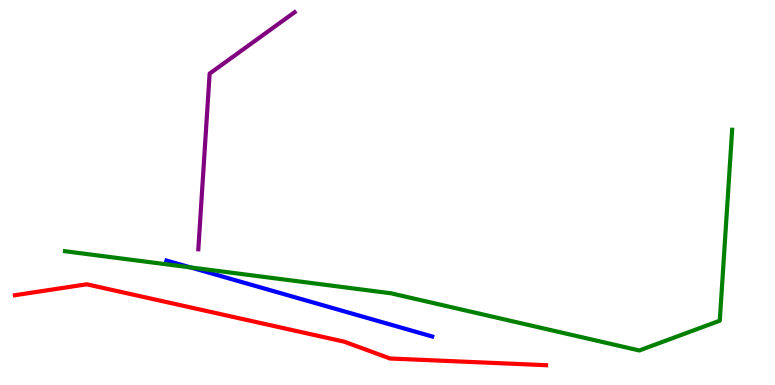[{'lines': ['blue', 'red'], 'intersections': []}, {'lines': ['green', 'red'], 'intersections': []}, {'lines': ['purple', 'red'], 'intersections': []}, {'lines': ['blue', 'green'], 'intersections': [{'x': 2.46, 'y': 3.05}]}, {'lines': ['blue', 'purple'], 'intersections': []}, {'lines': ['green', 'purple'], 'intersections': []}]